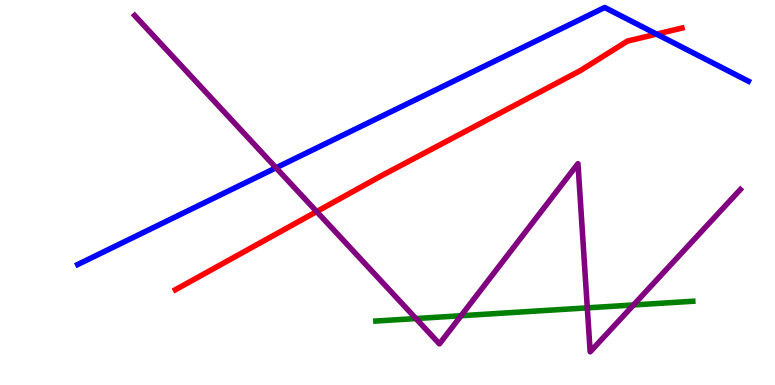[{'lines': ['blue', 'red'], 'intersections': [{'x': 8.47, 'y': 9.11}]}, {'lines': ['green', 'red'], 'intersections': []}, {'lines': ['purple', 'red'], 'intersections': [{'x': 4.09, 'y': 4.5}]}, {'lines': ['blue', 'green'], 'intersections': []}, {'lines': ['blue', 'purple'], 'intersections': [{'x': 3.56, 'y': 5.64}]}, {'lines': ['green', 'purple'], 'intersections': [{'x': 5.37, 'y': 1.73}, {'x': 5.95, 'y': 1.8}, {'x': 7.58, 'y': 2.0}, {'x': 8.17, 'y': 2.08}]}]